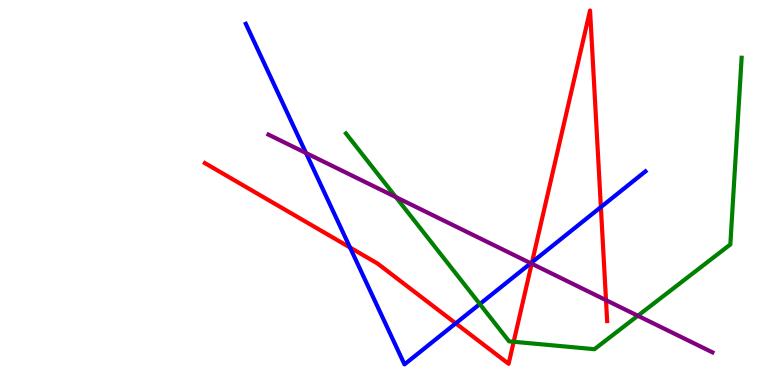[{'lines': ['blue', 'red'], 'intersections': [{'x': 4.52, 'y': 3.57}, {'x': 5.88, 'y': 1.6}, {'x': 6.86, 'y': 3.19}, {'x': 7.75, 'y': 4.62}]}, {'lines': ['green', 'red'], 'intersections': [{'x': 6.63, 'y': 1.12}]}, {'lines': ['purple', 'red'], 'intersections': [{'x': 6.86, 'y': 3.15}, {'x': 7.82, 'y': 2.2}]}, {'lines': ['blue', 'green'], 'intersections': [{'x': 6.19, 'y': 2.1}]}, {'lines': ['blue', 'purple'], 'intersections': [{'x': 3.95, 'y': 6.03}, {'x': 6.85, 'y': 3.16}]}, {'lines': ['green', 'purple'], 'intersections': [{'x': 5.11, 'y': 4.88}, {'x': 8.23, 'y': 1.8}]}]